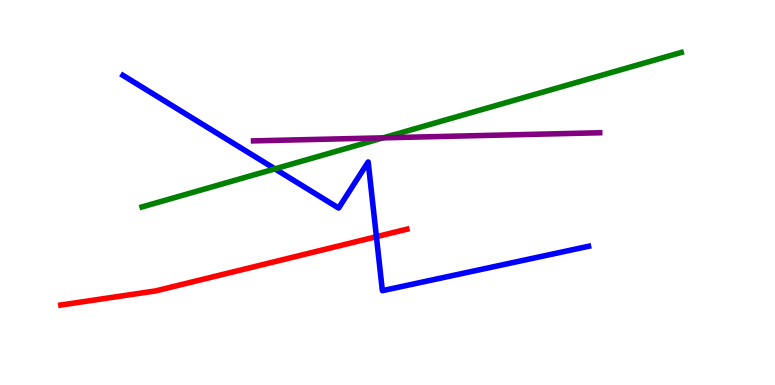[{'lines': ['blue', 'red'], 'intersections': [{'x': 4.86, 'y': 3.85}]}, {'lines': ['green', 'red'], 'intersections': []}, {'lines': ['purple', 'red'], 'intersections': []}, {'lines': ['blue', 'green'], 'intersections': [{'x': 3.55, 'y': 5.61}]}, {'lines': ['blue', 'purple'], 'intersections': []}, {'lines': ['green', 'purple'], 'intersections': [{'x': 4.94, 'y': 6.42}]}]